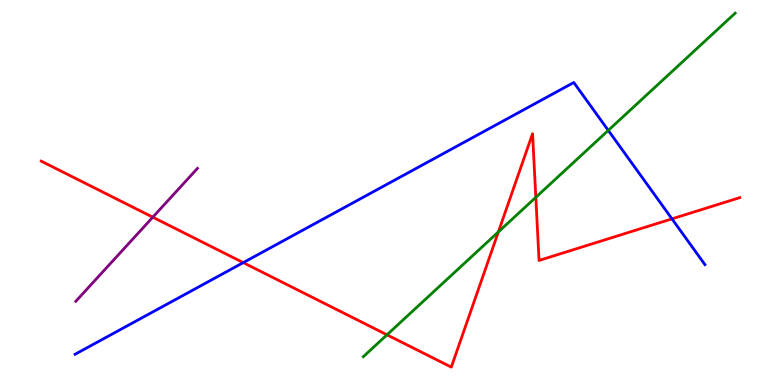[{'lines': ['blue', 'red'], 'intersections': [{'x': 3.14, 'y': 3.18}, {'x': 8.67, 'y': 4.32}]}, {'lines': ['green', 'red'], 'intersections': [{'x': 4.99, 'y': 1.3}, {'x': 6.43, 'y': 3.98}, {'x': 6.91, 'y': 4.87}]}, {'lines': ['purple', 'red'], 'intersections': [{'x': 1.97, 'y': 4.36}]}, {'lines': ['blue', 'green'], 'intersections': [{'x': 7.85, 'y': 6.61}]}, {'lines': ['blue', 'purple'], 'intersections': []}, {'lines': ['green', 'purple'], 'intersections': []}]